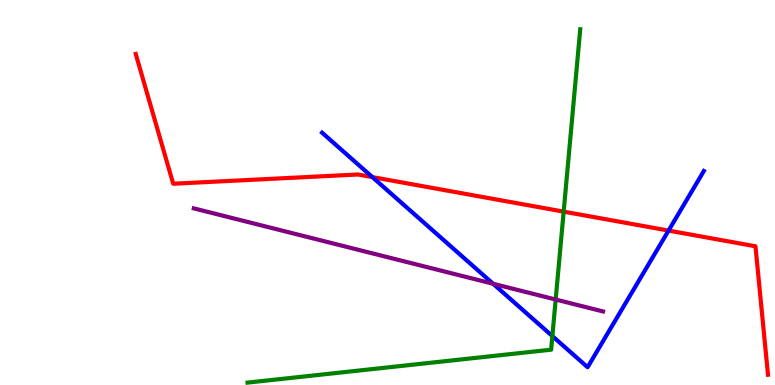[{'lines': ['blue', 'red'], 'intersections': [{'x': 4.8, 'y': 5.4}, {'x': 8.63, 'y': 4.01}]}, {'lines': ['green', 'red'], 'intersections': [{'x': 7.27, 'y': 4.5}]}, {'lines': ['purple', 'red'], 'intersections': []}, {'lines': ['blue', 'green'], 'intersections': [{'x': 7.13, 'y': 1.27}]}, {'lines': ['blue', 'purple'], 'intersections': [{'x': 6.36, 'y': 2.63}]}, {'lines': ['green', 'purple'], 'intersections': [{'x': 7.17, 'y': 2.22}]}]